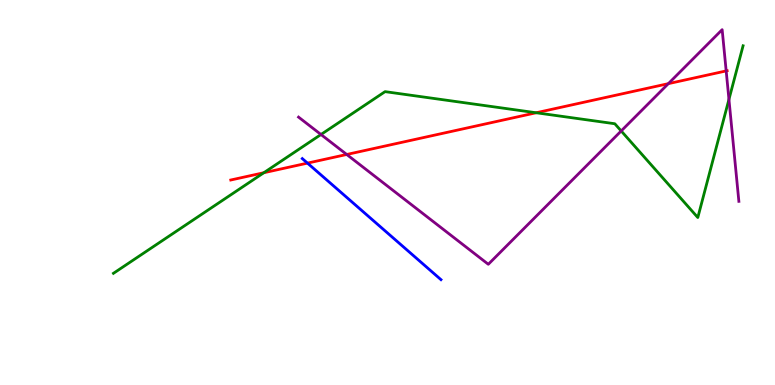[{'lines': ['blue', 'red'], 'intersections': [{'x': 3.97, 'y': 5.76}]}, {'lines': ['green', 'red'], 'intersections': [{'x': 3.4, 'y': 5.51}, {'x': 6.92, 'y': 7.07}]}, {'lines': ['purple', 'red'], 'intersections': [{'x': 4.47, 'y': 5.99}, {'x': 8.62, 'y': 7.83}, {'x': 9.37, 'y': 8.16}]}, {'lines': ['blue', 'green'], 'intersections': []}, {'lines': ['blue', 'purple'], 'intersections': []}, {'lines': ['green', 'purple'], 'intersections': [{'x': 4.14, 'y': 6.51}, {'x': 8.02, 'y': 6.6}, {'x': 9.41, 'y': 7.42}]}]